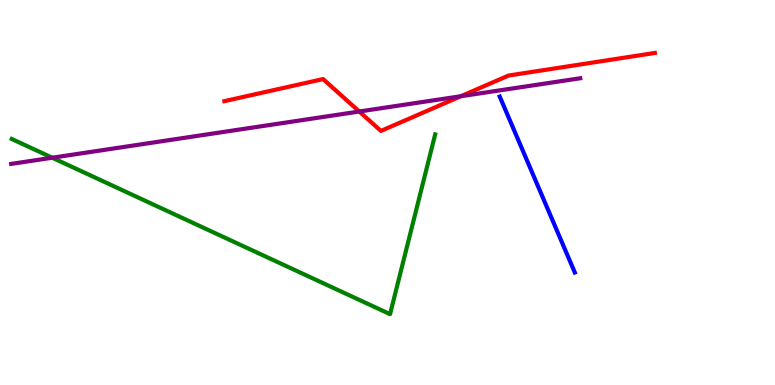[{'lines': ['blue', 'red'], 'intersections': []}, {'lines': ['green', 'red'], 'intersections': []}, {'lines': ['purple', 'red'], 'intersections': [{'x': 4.64, 'y': 7.1}, {'x': 5.95, 'y': 7.5}]}, {'lines': ['blue', 'green'], 'intersections': []}, {'lines': ['blue', 'purple'], 'intersections': []}, {'lines': ['green', 'purple'], 'intersections': [{'x': 0.674, 'y': 5.9}]}]